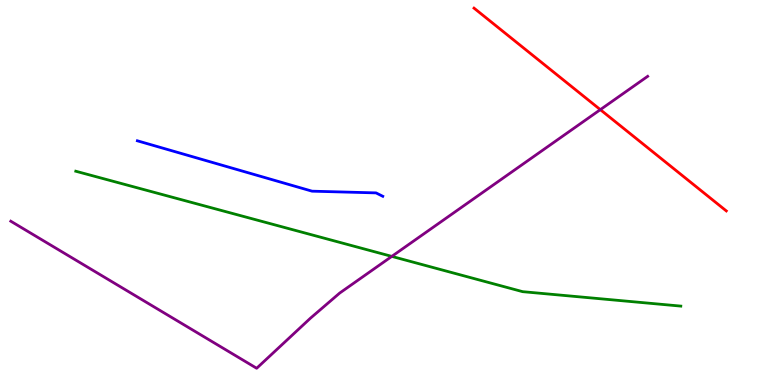[{'lines': ['blue', 'red'], 'intersections': []}, {'lines': ['green', 'red'], 'intersections': []}, {'lines': ['purple', 'red'], 'intersections': [{'x': 7.75, 'y': 7.15}]}, {'lines': ['blue', 'green'], 'intersections': []}, {'lines': ['blue', 'purple'], 'intersections': []}, {'lines': ['green', 'purple'], 'intersections': [{'x': 5.06, 'y': 3.34}]}]